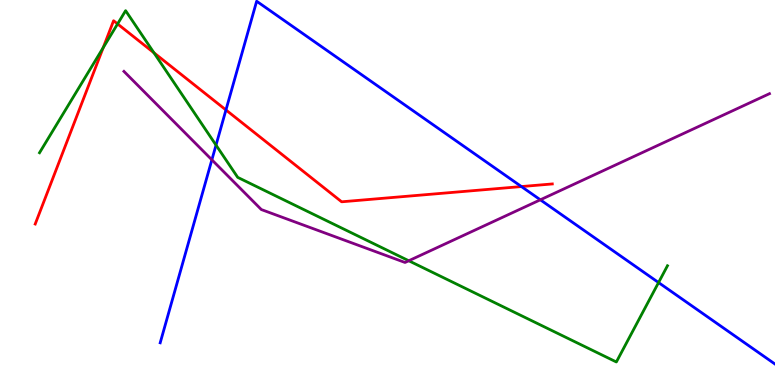[{'lines': ['blue', 'red'], 'intersections': [{'x': 2.92, 'y': 7.14}, {'x': 6.73, 'y': 5.15}]}, {'lines': ['green', 'red'], 'intersections': [{'x': 1.33, 'y': 8.76}, {'x': 1.52, 'y': 9.38}, {'x': 1.99, 'y': 8.63}]}, {'lines': ['purple', 'red'], 'intersections': []}, {'lines': ['blue', 'green'], 'intersections': [{'x': 2.79, 'y': 6.23}, {'x': 8.5, 'y': 2.66}]}, {'lines': ['blue', 'purple'], 'intersections': [{'x': 2.73, 'y': 5.85}, {'x': 6.97, 'y': 4.81}]}, {'lines': ['green', 'purple'], 'intersections': [{'x': 5.27, 'y': 3.23}]}]